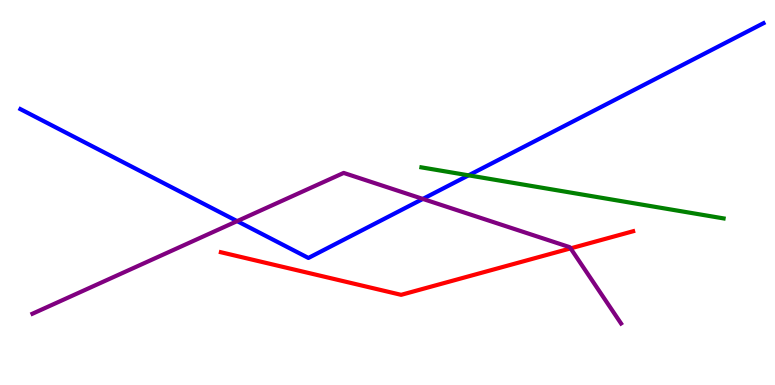[{'lines': ['blue', 'red'], 'intersections': []}, {'lines': ['green', 'red'], 'intersections': []}, {'lines': ['purple', 'red'], 'intersections': [{'x': 7.36, 'y': 3.55}]}, {'lines': ['blue', 'green'], 'intersections': [{'x': 6.05, 'y': 5.45}]}, {'lines': ['blue', 'purple'], 'intersections': [{'x': 3.06, 'y': 4.26}, {'x': 5.46, 'y': 4.83}]}, {'lines': ['green', 'purple'], 'intersections': []}]